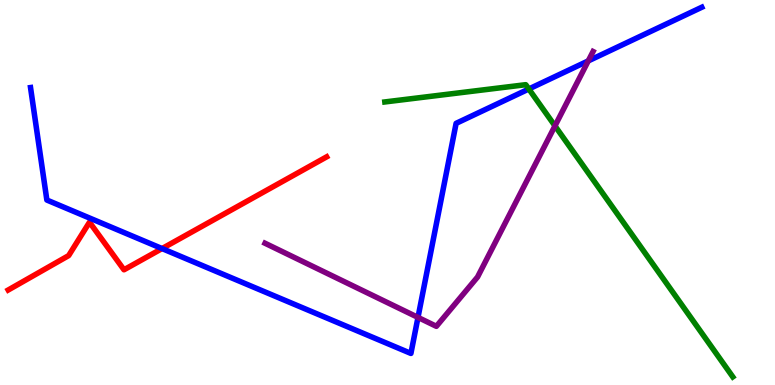[{'lines': ['blue', 'red'], 'intersections': [{'x': 2.09, 'y': 3.54}]}, {'lines': ['green', 'red'], 'intersections': []}, {'lines': ['purple', 'red'], 'intersections': []}, {'lines': ['blue', 'green'], 'intersections': [{'x': 6.82, 'y': 7.69}]}, {'lines': ['blue', 'purple'], 'intersections': [{'x': 5.39, 'y': 1.76}, {'x': 7.59, 'y': 8.42}]}, {'lines': ['green', 'purple'], 'intersections': [{'x': 7.16, 'y': 6.73}]}]